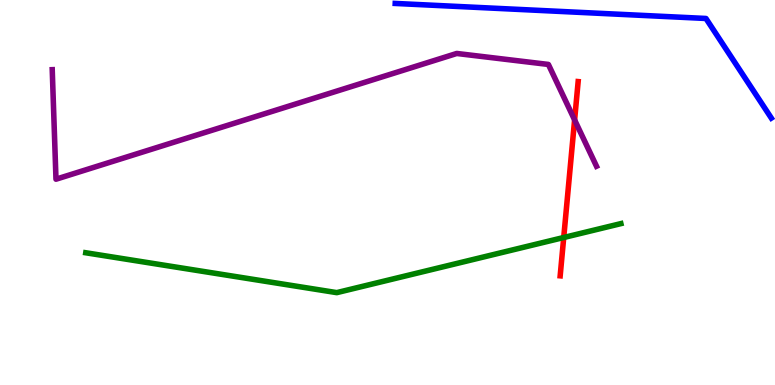[{'lines': ['blue', 'red'], 'intersections': []}, {'lines': ['green', 'red'], 'intersections': [{'x': 7.27, 'y': 3.83}]}, {'lines': ['purple', 'red'], 'intersections': [{'x': 7.41, 'y': 6.89}]}, {'lines': ['blue', 'green'], 'intersections': []}, {'lines': ['blue', 'purple'], 'intersections': []}, {'lines': ['green', 'purple'], 'intersections': []}]